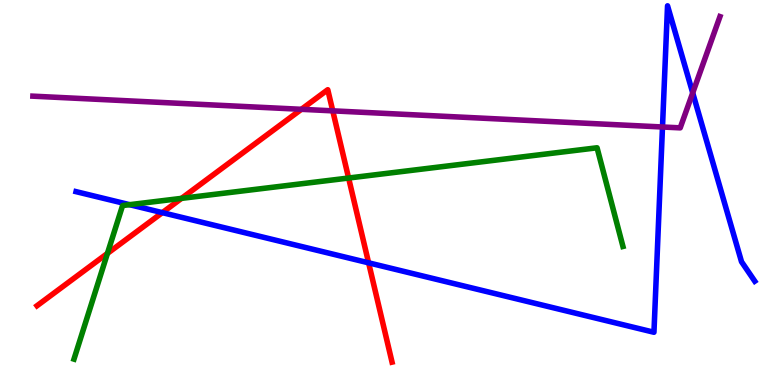[{'lines': ['blue', 'red'], 'intersections': [{'x': 2.09, 'y': 4.48}, {'x': 4.76, 'y': 3.17}]}, {'lines': ['green', 'red'], 'intersections': [{'x': 1.39, 'y': 3.42}, {'x': 2.34, 'y': 4.85}, {'x': 4.5, 'y': 5.38}]}, {'lines': ['purple', 'red'], 'intersections': [{'x': 3.89, 'y': 7.16}, {'x': 4.29, 'y': 7.12}]}, {'lines': ['blue', 'green'], 'intersections': [{'x': 1.67, 'y': 4.68}]}, {'lines': ['blue', 'purple'], 'intersections': [{'x': 8.55, 'y': 6.7}, {'x': 8.94, 'y': 7.59}]}, {'lines': ['green', 'purple'], 'intersections': []}]